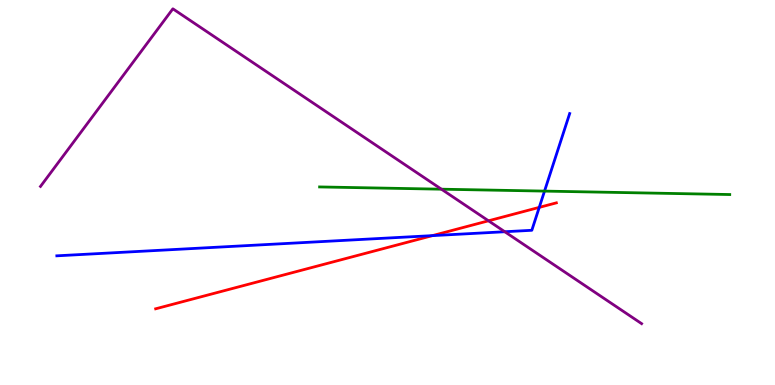[{'lines': ['blue', 'red'], 'intersections': [{'x': 5.58, 'y': 3.88}, {'x': 6.96, 'y': 4.61}]}, {'lines': ['green', 'red'], 'intersections': []}, {'lines': ['purple', 'red'], 'intersections': [{'x': 6.3, 'y': 4.26}]}, {'lines': ['blue', 'green'], 'intersections': [{'x': 7.03, 'y': 5.04}]}, {'lines': ['blue', 'purple'], 'intersections': [{'x': 6.51, 'y': 3.98}]}, {'lines': ['green', 'purple'], 'intersections': [{'x': 5.7, 'y': 5.09}]}]